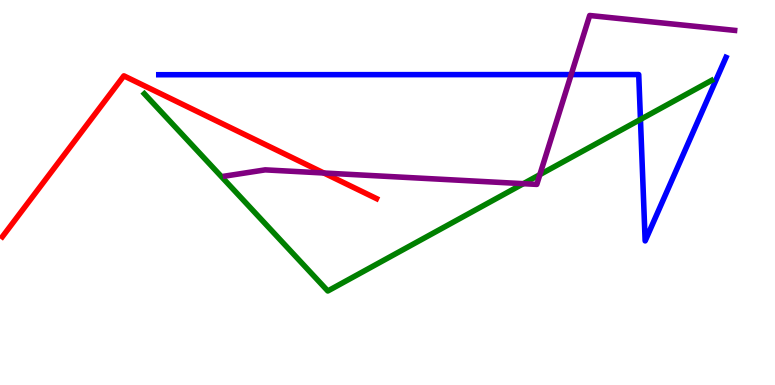[{'lines': ['blue', 'red'], 'intersections': []}, {'lines': ['green', 'red'], 'intersections': []}, {'lines': ['purple', 'red'], 'intersections': [{'x': 4.18, 'y': 5.51}]}, {'lines': ['blue', 'green'], 'intersections': [{'x': 8.26, 'y': 6.9}]}, {'lines': ['blue', 'purple'], 'intersections': [{'x': 7.37, 'y': 8.06}]}, {'lines': ['green', 'purple'], 'intersections': [{'x': 6.75, 'y': 5.23}, {'x': 6.97, 'y': 5.46}]}]